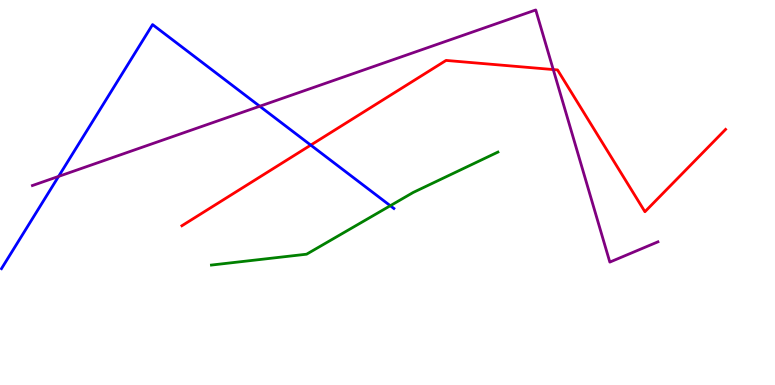[{'lines': ['blue', 'red'], 'intersections': [{'x': 4.01, 'y': 6.23}]}, {'lines': ['green', 'red'], 'intersections': []}, {'lines': ['purple', 'red'], 'intersections': [{'x': 7.14, 'y': 8.19}]}, {'lines': ['blue', 'green'], 'intersections': [{'x': 5.04, 'y': 4.66}]}, {'lines': ['blue', 'purple'], 'intersections': [{'x': 0.756, 'y': 5.42}, {'x': 3.35, 'y': 7.24}]}, {'lines': ['green', 'purple'], 'intersections': []}]